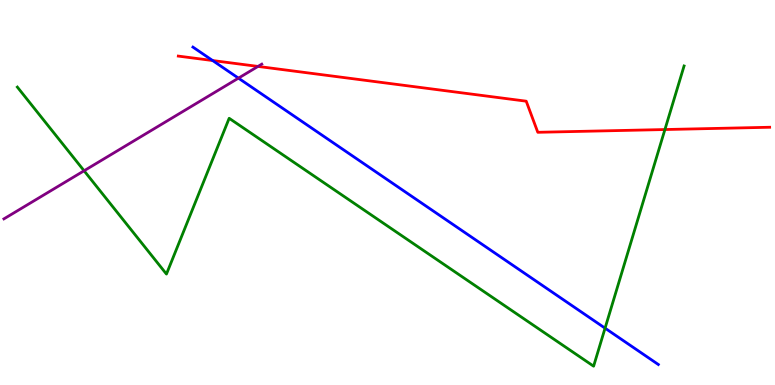[{'lines': ['blue', 'red'], 'intersections': [{'x': 2.74, 'y': 8.43}]}, {'lines': ['green', 'red'], 'intersections': [{'x': 8.58, 'y': 6.64}]}, {'lines': ['purple', 'red'], 'intersections': [{'x': 3.33, 'y': 8.27}]}, {'lines': ['blue', 'green'], 'intersections': [{'x': 7.81, 'y': 1.48}]}, {'lines': ['blue', 'purple'], 'intersections': [{'x': 3.08, 'y': 7.97}]}, {'lines': ['green', 'purple'], 'intersections': [{'x': 1.08, 'y': 5.56}]}]